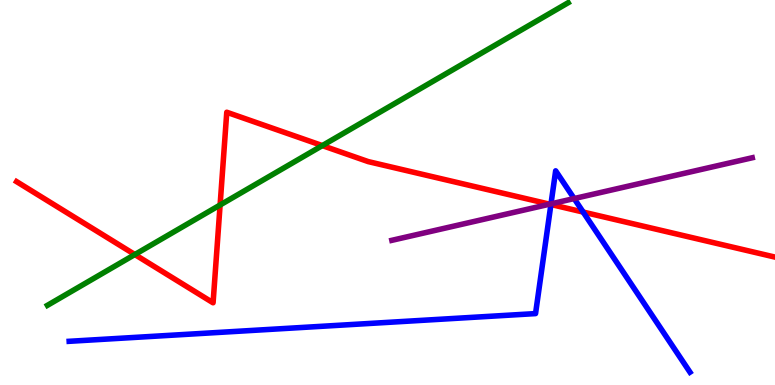[{'lines': ['blue', 'red'], 'intersections': [{'x': 7.11, 'y': 4.69}, {'x': 7.52, 'y': 4.49}]}, {'lines': ['green', 'red'], 'intersections': [{'x': 1.74, 'y': 3.39}, {'x': 2.84, 'y': 4.68}, {'x': 4.16, 'y': 6.22}]}, {'lines': ['purple', 'red'], 'intersections': [{'x': 7.09, 'y': 4.7}]}, {'lines': ['blue', 'green'], 'intersections': []}, {'lines': ['blue', 'purple'], 'intersections': [{'x': 7.11, 'y': 4.7}, {'x': 7.41, 'y': 4.84}]}, {'lines': ['green', 'purple'], 'intersections': []}]